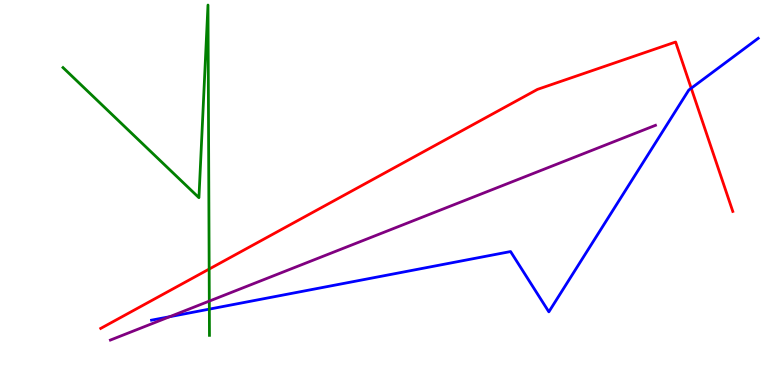[{'lines': ['blue', 'red'], 'intersections': [{'x': 8.92, 'y': 7.71}]}, {'lines': ['green', 'red'], 'intersections': [{'x': 2.7, 'y': 3.01}]}, {'lines': ['purple', 'red'], 'intersections': []}, {'lines': ['blue', 'green'], 'intersections': [{'x': 2.7, 'y': 1.97}]}, {'lines': ['blue', 'purple'], 'intersections': [{'x': 2.19, 'y': 1.77}]}, {'lines': ['green', 'purple'], 'intersections': [{'x': 2.7, 'y': 2.18}]}]